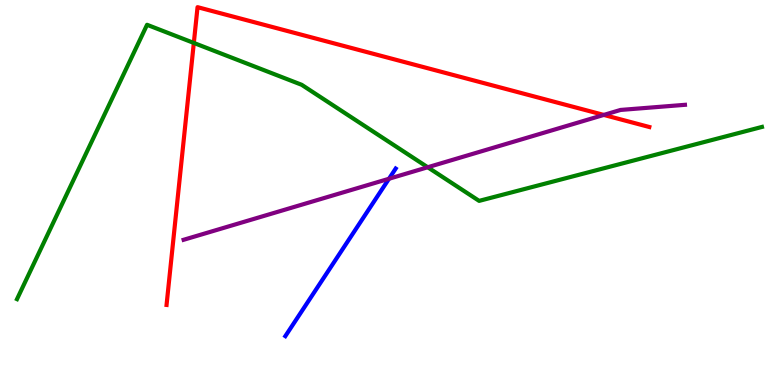[{'lines': ['blue', 'red'], 'intersections': []}, {'lines': ['green', 'red'], 'intersections': [{'x': 2.5, 'y': 8.88}]}, {'lines': ['purple', 'red'], 'intersections': [{'x': 7.79, 'y': 7.01}]}, {'lines': ['blue', 'green'], 'intersections': []}, {'lines': ['blue', 'purple'], 'intersections': [{'x': 5.02, 'y': 5.36}]}, {'lines': ['green', 'purple'], 'intersections': [{'x': 5.52, 'y': 5.66}]}]